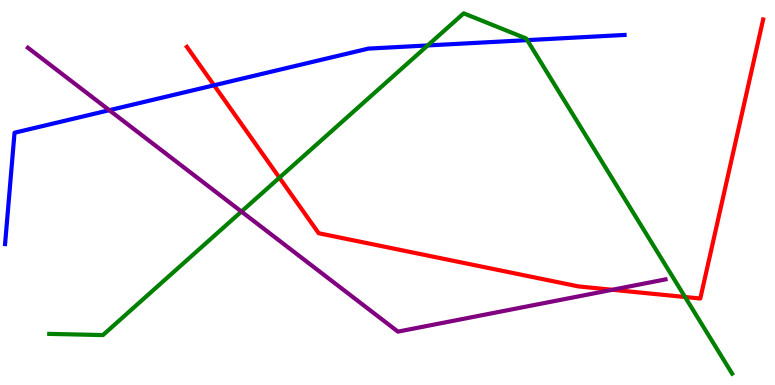[{'lines': ['blue', 'red'], 'intersections': [{'x': 2.76, 'y': 7.78}]}, {'lines': ['green', 'red'], 'intersections': [{'x': 3.61, 'y': 5.38}, {'x': 8.84, 'y': 2.29}]}, {'lines': ['purple', 'red'], 'intersections': [{'x': 7.9, 'y': 2.47}]}, {'lines': ['blue', 'green'], 'intersections': [{'x': 5.52, 'y': 8.82}, {'x': 6.8, 'y': 8.96}]}, {'lines': ['blue', 'purple'], 'intersections': [{'x': 1.41, 'y': 7.14}]}, {'lines': ['green', 'purple'], 'intersections': [{'x': 3.12, 'y': 4.5}]}]